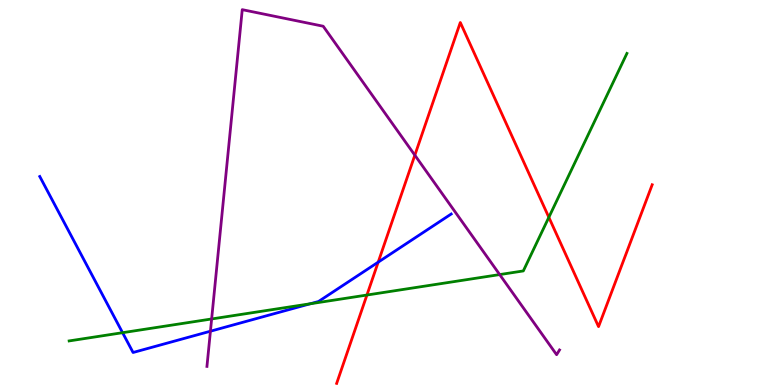[{'lines': ['blue', 'red'], 'intersections': [{'x': 4.88, 'y': 3.19}]}, {'lines': ['green', 'red'], 'intersections': [{'x': 4.73, 'y': 2.34}, {'x': 7.08, 'y': 4.36}]}, {'lines': ['purple', 'red'], 'intersections': [{'x': 5.35, 'y': 5.97}]}, {'lines': ['blue', 'green'], 'intersections': [{'x': 1.58, 'y': 1.36}, {'x': 4.0, 'y': 2.11}]}, {'lines': ['blue', 'purple'], 'intersections': [{'x': 2.72, 'y': 1.4}]}, {'lines': ['green', 'purple'], 'intersections': [{'x': 2.73, 'y': 1.72}, {'x': 6.45, 'y': 2.87}]}]